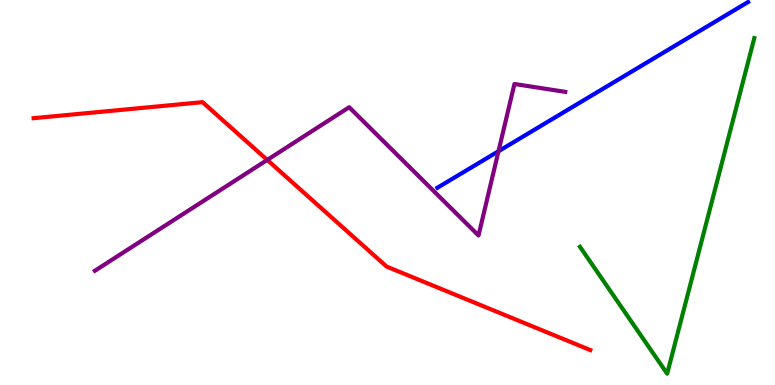[{'lines': ['blue', 'red'], 'intersections': []}, {'lines': ['green', 'red'], 'intersections': []}, {'lines': ['purple', 'red'], 'intersections': [{'x': 3.45, 'y': 5.85}]}, {'lines': ['blue', 'green'], 'intersections': []}, {'lines': ['blue', 'purple'], 'intersections': [{'x': 6.43, 'y': 6.07}]}, {'lines': ['green', 'purple'], 'intersections': []}]